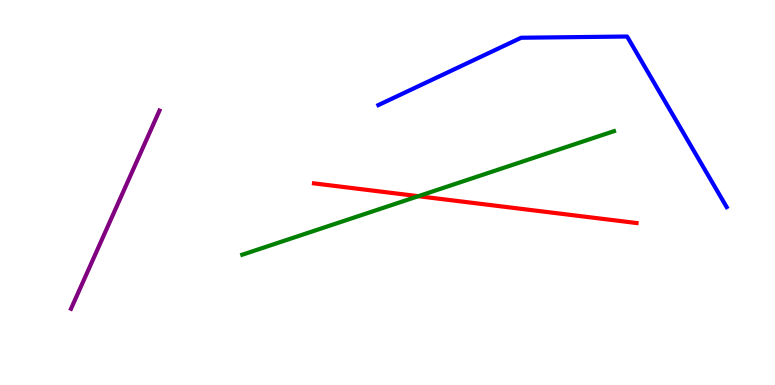[{'lines': ['blue', 'red'], 'intersections': []}, {'lines': ['green', 'red'], 'intersections': [{'x': 5.4, 'y': 4.9}]}, {'lines': ['purple', 'red'], 'intersections': []}, {'lines': ['blue', 'green'], 'intersections': []}, {'lines': ['blue', 'purple'], 'intersections': []}, {'lines': ['green', 'purple'], 'intersections': []}]